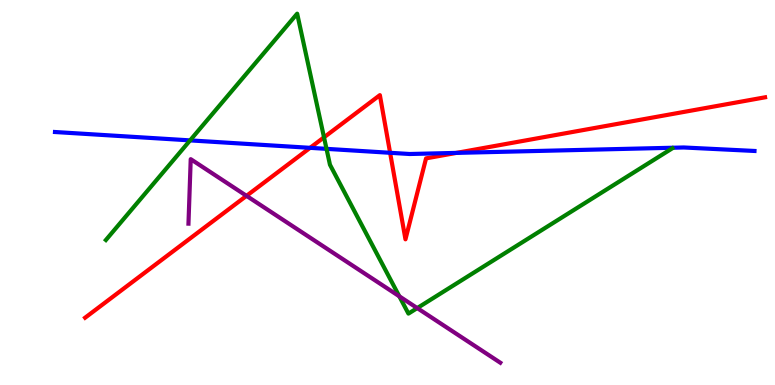[{'lines': ['blue', 'red'], 'intersections': [{'x': 4.0, 'y': 6.16}, {'x': 5.03, 'y': 6.03}, {'x': 5.89, 'y': 6.03}]}, {'lines': ['green', 'red'], 'intersections': [{'x': 4.18, 'y': 6.43}]}, {'lines': ['purple', 'red'], 'intersections': [{'x': 3.18, 'y': 4.91}]}, {'lines': ['blue', 'green'], 'intersections': [{'x': 2.45, 'y': 6.35}, {'x': 4.21, 'y': 6.13}]}, {'lines': ['blue', 'purple'], 'intersections': []}, {'lines': ['green', 'purple'], 'intersections': [{'x': 5.15, 'y': 2.3}, {'x': 5.38, 'y': 2.0}]}]